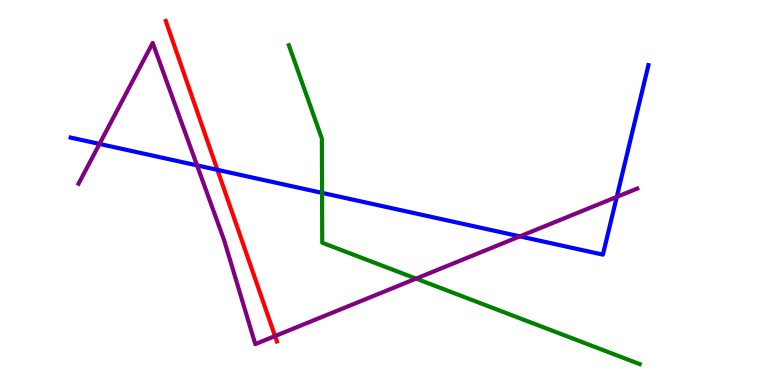[{'lines': ['blue', 'red'], 'intersections': [{'x': 2.81, 'y': 5.59}]}, {'lines': ['green', 'red'], 'intersections': []}, {'lines': ['purple', 'red'], 'intersections': [{'x': 3.55, 'y': 1.27}]}, {'lines': ['blue', 'green'], 'intersections': [{'x': 4.16, 'y': 4.99}]}, {'lines': ['blue', 'purple'], 'intersections': [{'x': 1.28, 'y': 6.26}, {'x': 2.54, 'y': 5.7}, {'x': 6.71, 'y': 3.86}, {'x': 7.96, 'y': 4.89}]}, {'lines': ['green', 'purple'], 'intersections': [{'x': 5.37, 'y': 2.76}]}]